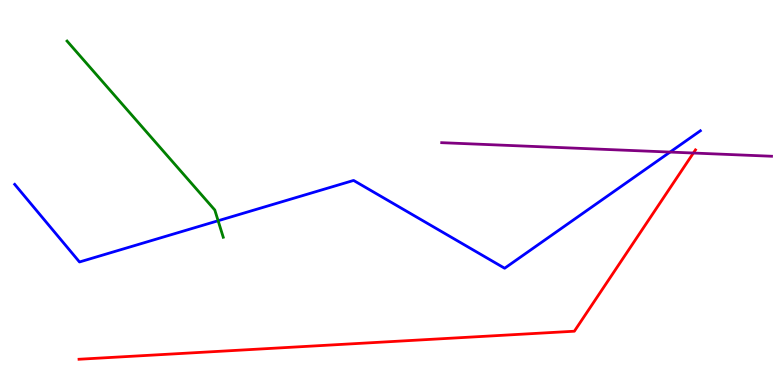[{'lines': ['blue', 'red'], 'intersections': []}, {'lines': ['green', 'red'], 'intersections': []}, {'lines': ['purple', 'red'], 'intersections': [{'x': 8.95, 'y': 6.03}]}, {'lines': ['blue', 'green'], 'intersections': [{'x': 2.81, 'y': 4.27}]}, {'lines': ['blue', 'purple'], 'intersections': [{'x': 8.65, 'y': 6.05}]}, {'lines': ['green', 'purple'], 'intersections': []}]